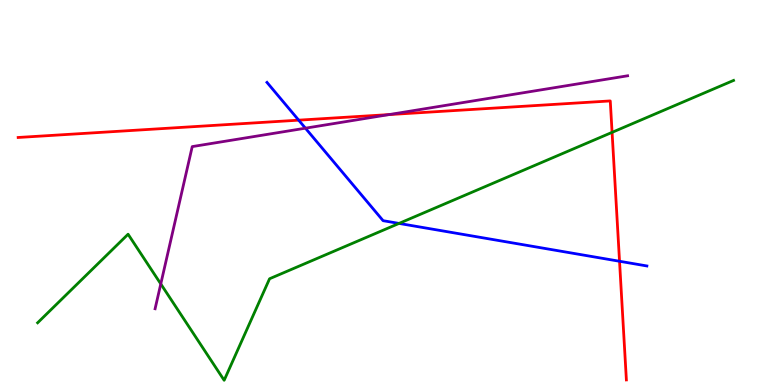[{'lines': ['blue', 'red'], 'intersections': [{'x': 3.85, 'y': 6.88}, {'x': 7.99, 'y': 3.21}]}, {'lines': ['green', 'red'], 'intersections': [{'x': 7.9, 'y': 6.56}]}, {'lines': ['purple', 'red'], 'intersections': [{'x': 5.02, 'y': 7.02}]}, {'lines': ['blue', 'green'], 'intersections': [{'x': 5.15, 'y': 4.2}]}, {'lines': ['blue', 'purple'], 'intersections': [{'x': 3.94, 'y': 6.67}]}, {'lines': ['green', 'purple'], 'intersections': [{'x': 2.07, 'y': 2.63}]}]